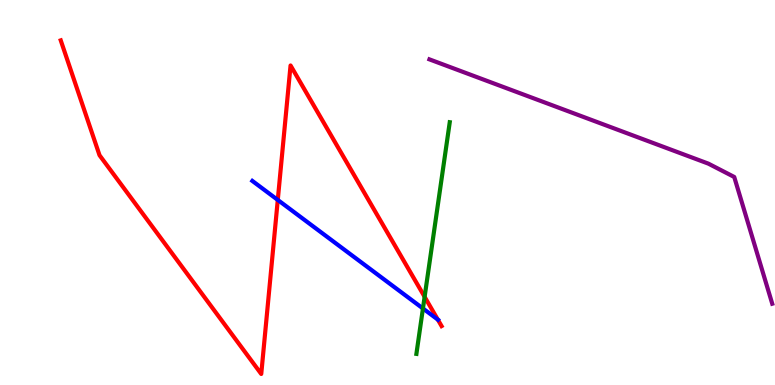[{'lines': ['blue', 'red'], 'intersections': [{'x': 3.58, 'y': 4.81}, {'x': 5.65, 'y': 1.7}]}, {'lines': ['green', 'red'], 'intersections': [{'x': 5.48, 'y': 2.29}]}, {'lines': ['purple', 'red'], 'intersections': []}, {'lines': ['blue', 'green'], 'intersections': [{'x': 5.46, 'y': 1.99}]}, {'lines': ['blue', 'purple'], 'intersections': []}, {'lines': ['green', 'purple'], 'intersections': []}]